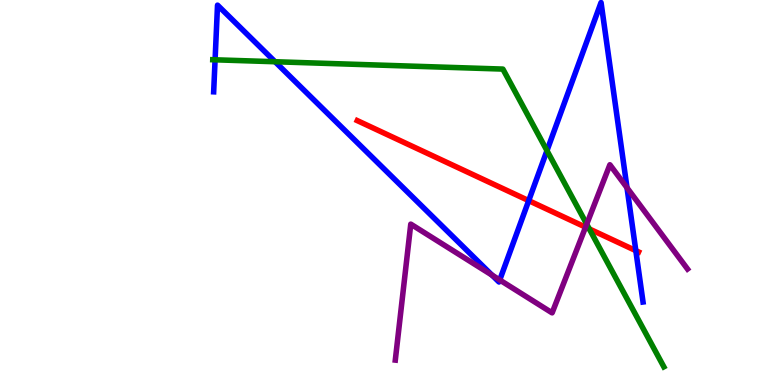[{'lines': ['blue', 'red'], 'intersections': [{'x': 6.82, 'y': 4.79}, {'x': 8.2, 'y': 3.49}]}, {'lines': ['green', 'red'], 'intersections': [{'x': 7.6, 'y': 4.05}]}, {'lines': ['purple', 'red'], 'intersections': [{'x': 7.56, 'y': 4.1}]}, {'lines': ['blue', 'green'], 'intersections': [{'x': 2.78, 'y': 8.45}, {'x': 3.55, 'y': 8.4}, {'x': 7.06, 'y': 6.09}]}, {'lines': ['blue', 'purple'], 'intersections': [{'x': 6.35, 'y': 2.85}, {'x': 6.45, 'y': 2.73}, {'x': 8.09, 'y': 5.12}]}, {'lines': ['green', 'purple'], 'intersections': [{'x': 7.57, 'y': 4.18}]}]